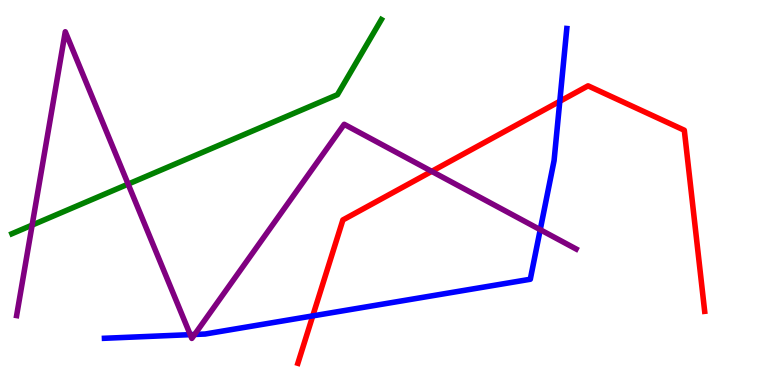[{'lines': ['blue', 'red'], 'intersections': [{'x': 4.04, 'y': 1.79}, {'x': 7.22, 'y': 7.37}]}, {'lines': ['green', 'red'], 'intersections': []}, {'lines': ['purple', 'red'], 'intersections': [{'x': 5.57, 'y': 5.55}]}, {'lines': ['blue', 'green'], 'intersections': []}, {'lines': ['blue', 'purple'], 'intersections': [{'x': 2.45, 'y': 1.31}, {'x': 2.51, 'y': 1.31}, {'x': 6.97, 'y': 4.03}]}, {'lines': ['green', 'purple'], 'intersections': [{'x': 0.415, 'y': 4.15}, {'x': 1.65, 'y': 5.22}]}]